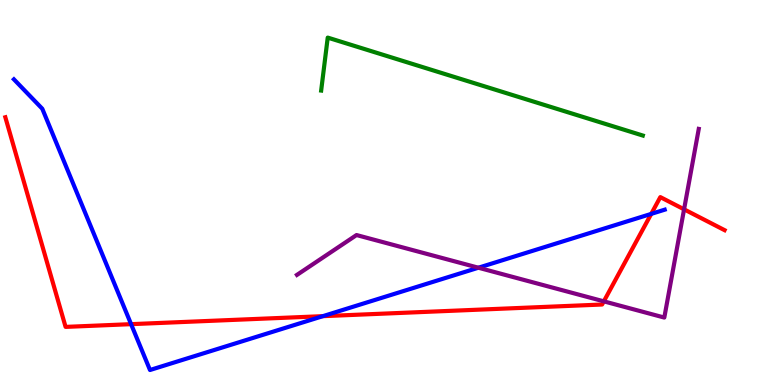[{'lines': ['blue', 'red'], 'intersections': [{'x': 1.69, 'y': 1.58}, {'x': 4.17, 'y': 1.79}, {'x': 8.4, 'y': 4.44}]}, {'lines': ['green', 'red'], 'intersections': []}, {'lines': ['purple', 'red'], 'intersections': [{'x': 7.79, 'y': 2.17}, {'x': 8.83, 'y': 4.56}]}, {'lines': ['blue', 'green'], 'intersections': []}, {'lines': ['blue', 'purple'], 'intersections': [{'x': 6.17, 'y': 3.05}]}, {'lines': ['green', 'purple'], 'intersections': []}]